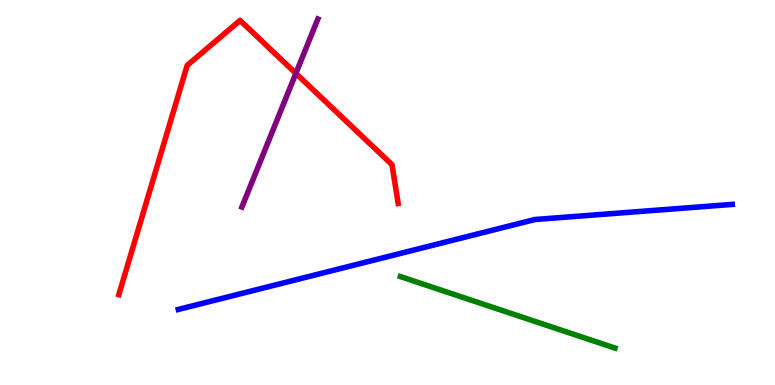[{'lines': ['blue', 'red'], 'intersections': []}, {'lines': ['green', 'red'], 'intersections': []}, {'lines': ['purple', 'red'], 'intersections': [{'x': 3.82, 'y': 8.09}]}, {'lines': ['blue', 'green'], 'intersections': []}, {'lines': ['blue', 'purple'], 'intersections': []}, {'lines': ['green', 'purple'], 'intersections': []}]